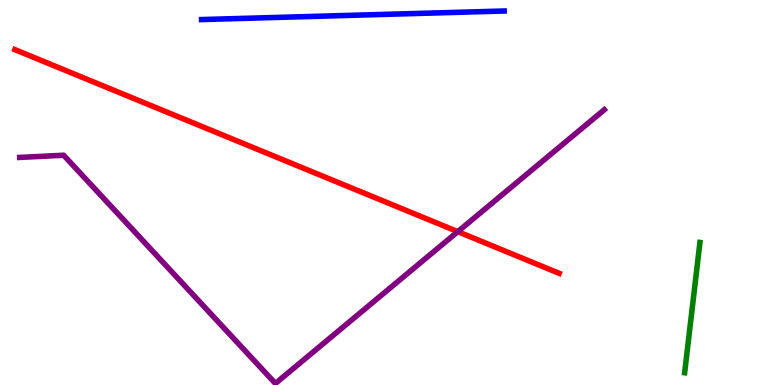[{'lines': ['blue', 'red'], 'intersections': []}, {'lines': ['green', 'red'], 'intersections': []}, {'lines': ['purple', 'red'], 'intersections': [{'x': 5.91, 'y': 3.98}]}, {'lines': ['blue', 'green'], 'intersections': []}, {'lines': ['blue', 'purple'], 'intersections': []}, {'lines': ['green', 'purple'], 'intersections': []}]